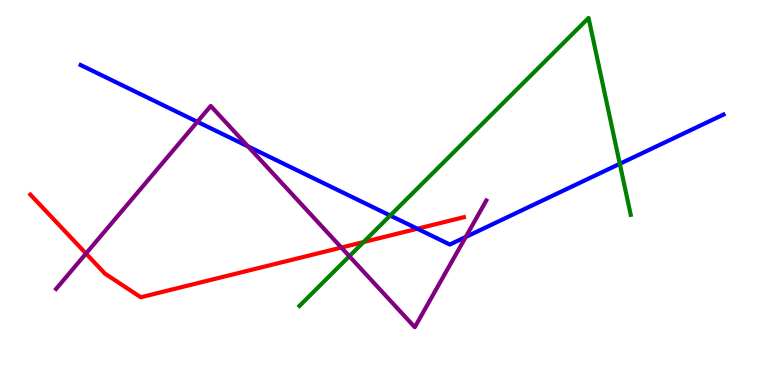[{'lines': ['blue', 'red'], 'intersections': [{'x': 5.39, 'y': 4.06}]}, {'lines': ['green', 'red'], 'intersections': [{'x': 4.69, 'y': 3.71}]}, {'lines': ['purple', 'red'], 'intersections': [{'x': 1.11, 'y': 3.41}, {'x': 4.4, 'y': 3.57}]}, {'lines': ['blue', 'green'], 'intersections': [{'x': 5.03, 'y': 4.4}, {'x': 8.0, 'y': 5.75}]}, {'lines': ['blue', 'purple'], 'intersections': [{'x': 2.55, 'y': 6.84}, {'x': 3.2, 'y': 6.2}, {'x': 6.01, 'y': 3.84}]}, {'lines': ['green', 'purple'], 'intersections': [{'x': 4.51, 'y': 3.34}]}]